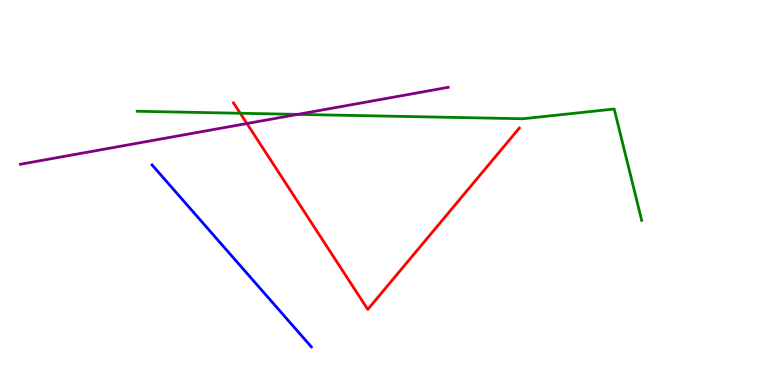[{'lines': ['blue', 'red'], 'intersections': []}, {'lines': ['green', 'red'], 'intersections': [{'x': 3.1, 'y': 7.06}]}, {'lines': ['purple', 'red'], 'intersections': [{'x': 3.19, 'y': 6.79}]}, {'lines': ['blue', 'green'], 'intersections': []}, {'lines': ['blue', 'purple'], 'intersections': []}, {'lines': ['green', 'purple'], 'intersections': [{'x': 3.84, 'y': 7.03}]}]